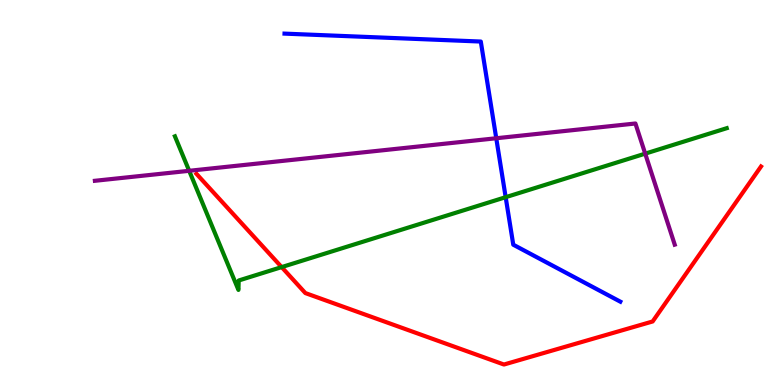[{'lines': ['blue', 'red'], 'intersections': []}, {'lines': ['green', 'red'], 'intersections': [{'x': 3.63, 'y': 3.06}]}, {'lines': ['purple', 'red'], 'intersections': []}, {'lines': ['blue', 'green'], 'intersections': [{'x': 6.52, 'y': 4.88}]}, {'lines': ['blue', 'purple'], 'intersections': [{'x': 6.4, 'y': 6.41}]}, {'lines': ['green', 'purple'], 'intersections': [{'x': 2.44, 'y': 5.56}, {'x': 8.33, 'y': 6.01}]}]